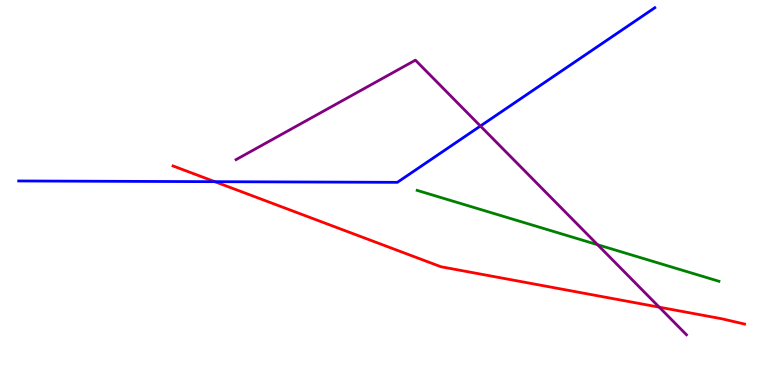[{'lines': ['blue', 'red'], 'intersections': [{'x': 2.77, 'y': 5.28}]}, {'lines': ['green', 'red'], 'intersections': []}, {'lines': ['purple', 'red'], 'intersections': [{'x': 8.51, 'y': 2.02}]}, {'lines': ['blue', 'green'], 'intersections': []}, {'lines': ['blue', 'purple'], 'intersections': [{'x': 6.2, 'y': 6.73}]}, {'lines': ['green', 'purple'], 'intersections': [{'x': 7.71, 'y': 3.64}]}]